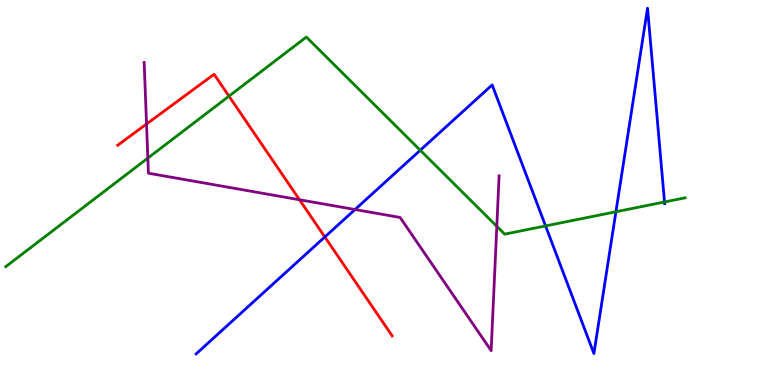[{'lines': ['blue', 'red'], 'intersections': [{'x': 4.19, 'y': 3.85}]}, {'lines': ['green', 'red'], 'intersections': [{'x': 2.95, 'y': 7.5}]}, {'lines': ['purple', 'red'], 'intersections': [{'x': 1.89, 'y': 6.78}, {'x': 3.86, 'y': 4.81}]}, {'lines': ['blue', 'green'], 'intersections': [{'x': 5.42, 'y': 6.1}, {'x': 7.04, 'y': 4.13}, {'x': 7.95, 'y': 4.5}, {'x': 8.57, 'y': 4.75}]}, {'lines': ['blue', 'purple'], 'intersections': [{'x': 4.58, 'y': 4.56}]}, {'lines': ['green', 'purple'], 'intersections': [{'x': 1.91, 'y': 5.89}, {'x': 6.41, 'y': 4.12}]}]